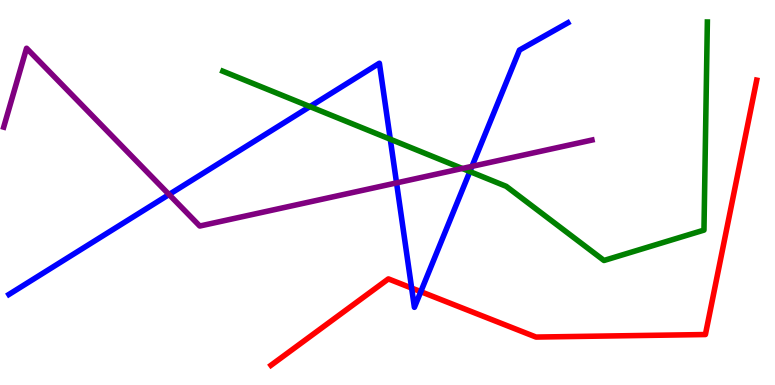[{'lines': ['blue', 'red'], 'intersections': [{'x': 5.31, 'y': 2.52}, {'x': 5.43, 'y': 2.42}]}, {'lines': ['green', 'red'], 'intersections': []}, {'lines': ['purple', 'red'], 'intersections': []}, {'lines': ['blue', 'green'], 'intersections': [{'x': 4.0, 'y': 7.23}, {'x': 5.04, 'y': 6.38}, {'x': 6.06, 'y': 5.54}]}, {'lines': ['blue', 'purple'], 'intersections': [{'x': 2.18, 'y': 4.95}, {'x': 5.12, 'y': 5.25}, {'x': 6.09, 'y': 5.68}]}, {'lines': ['green', 'purple'], 'intersections': [{'x': 5.96, 'y': 5.62}]}]